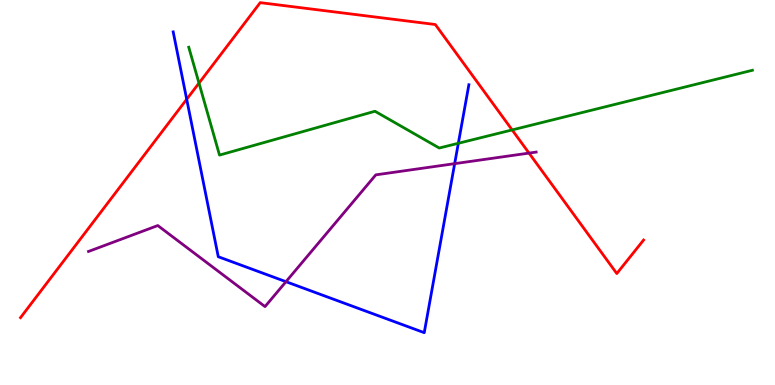[{'lines': ['blue', 'red'], 'intersections': [{'x': 2.41, 'y': 7.42}]}, {'lines': ['green', 'red'], 'intersections': [{'x': 2.57, 'y': 7.84}, {'x': 6.61, 'y': 6.63}]}, {'lines': ['purple', 'red'], 'intersections': [{'x': 6.83, 'y': 6.02}]}, {'lines': ['blue', 'green'], 'intersections': [{'x': 5.91, 'y': 6.28}]}, {'lines': ['blue', 'purple'], 'intersections': [{'x': 3.69, 'y': 2.68}, {'x': 5.87, 'y': 5.75}]}, {'lines': ['green', 'purple'], 'intersections': []}]